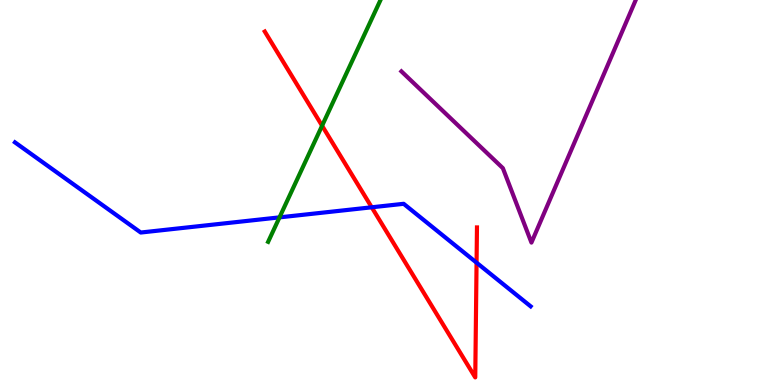[{'lines': ['blue', 'red'], 'intersections': [{'x': 4.8, 'y': 4.62}, {'x': 6.15, 'y': 3.18}]}, {'lines': ['green', 'red'], 'intersections': [{'x': 4.16, 'y': 6.73}]}, {'lines': ['purple', 'red'], 'intersections': []}, {'lines': ['blue', 'green'], 'intersections': [{'x': 3.61, 'y': 4.35}]}, {'lines': ['blue', 'purple'], 'intersections': []}, {'lines': ['green', 'purple'], 'intersections': []}]